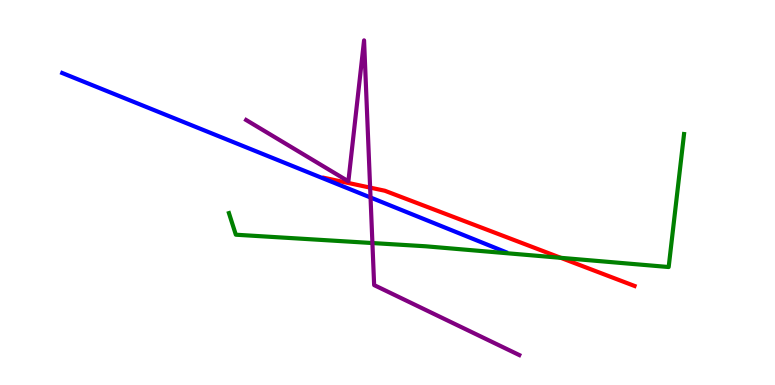[{'lines': ['blue', 'red'], 'intersections': []}, {'lines': ['green', 'red'], 'intersections': [{'x': 7.24, 'y': 3.3}]}, {'lines': ['purple', 'red'], 'intersections': [{'x': 4.78, 'y': 5.13}]}, {'lines': ['blue', 'green'], 'intersections': []}, {'lines': ['blue', 'purple'], 'intersections': [{'x': 4.78, 'y': 4.87}]}, {'lines': ['green', 'purple'], 'intersections': [{'x': 4.81, 'y': 3.69}]}]